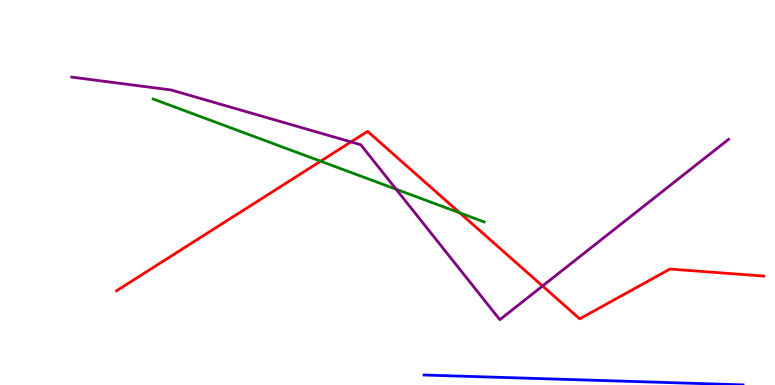[{'lines': ['blue', 'red'], 'intersections': []}, {'lines': ['green', 'red'], 'intersections': [{'x': 4.14, 'y': 5.81}, {'x': 5.93, 'y': 4.47}]}, {'lines': ['purple', 'red'], 'intersections': [{'x': 4.53, 'y': 6.31}, {'x': 7.0, 'y': 2.57}]}, {'lines': ['blue', 'green'], 'intersections': []}, {'lines': ['blue', 'purple'], 'intersections': []}, {'lines': ['green', 'purple'], 'intersections': [{'x': 5.11, 'y': 5.08}]}]